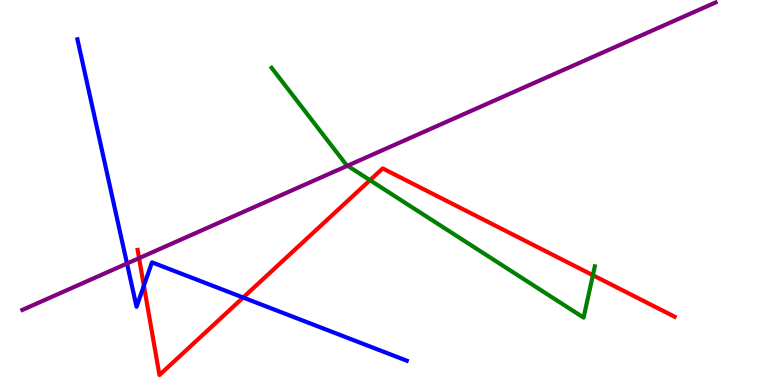[{'lines': ['blue', 'red'], 'intersections': [{'x': 1.86, 'y': 2.58}, {'x': 3.14, 'y': 2.27}]}, {'lines': ['green', 'red'], 'intersections': [{'x': 4.77, 'y': 5.32}, {'x': 7.65, 'y': 2.85}]}, {'lines': ['purple', 'red'], 'intersections': [{'x': 1.79, 'y': 3.29}]}, {'lines': ['blue', 'green'], 'intersections': []}, {'lines': ['blue', 'purple'], 'intersections': [{'x': 1.64, 'y': 3.16}]}, {'lines': ['green', 'purple'], 'intersections': [{'x': 4.48, 'y': 5.7}]}]